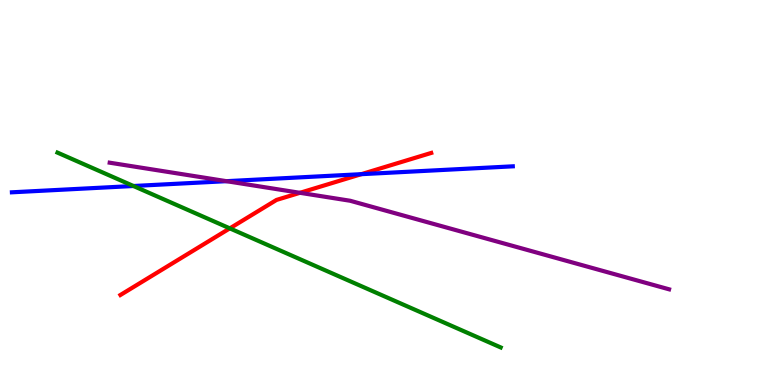[{'lines': ['blue', 'red'], 'intersections': [{'x': 4.66, 'y': 5.48}]}, {'lines': ['green', 'red'], 'intersections': [{'x': 2.97, 'y': 4.07}]}, {'lines': ['purple', 'red'], 'intersections': [{'x': 3.87, 'y': 4.99}]}, {'lines': ['blue', 'green'], 'intersections': [{'x': 1.72, 'y': 5.17}]}, {'lines': ['blue', 'purple'], 'intersections': [{'x': 2.92, 'y': 5.29}]}, {'lines': ['green', 'purple'], 'intersections': []}]